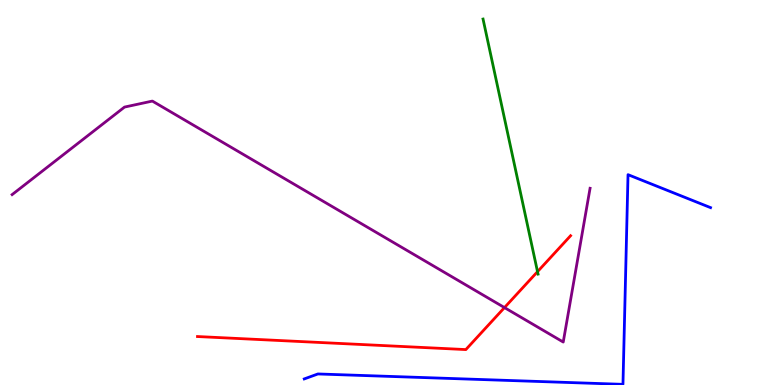[{'lines': ['blue', 'red'], 'intersections': []}, {'lines': ['green', 'red'], 'intersections': [{'x': 6.94, 'y': 2.94}]}, {'lines': ['purple', 'red'], 'intersections': [{'x': 6.51, 'y': 2.01}]}, {'lines': ['blue', 'green'], 'intersections': []}, {'lines': ['blue', 'purple'], 'intersections': []}, {'lines': ['green', 'purple'], 'intersections': []}]